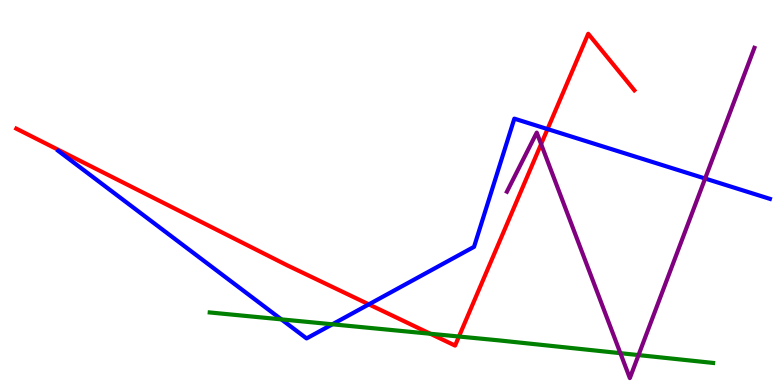[{'lines': ['blue', 'red'], 'intersections': [{'x': 4.76, 'y': 2.09}, {'x': 7.06, 'y': 6.65}]}, {'lines': ['green', 'red'], 'intersections': [{'x': 5.55, 'y': 1.33}, {'x': 5.92, 'y': 1.26}]}, {'lines': ['purple', 'red'], 'intersections': [{'x': 6.98, 'y': 6.26}]}, {'lines': ['blue', 'green'], 'intersections': [{'x': 3.63, 'y': 1.7}, {'x': 4.29, 'y': 1.58}]}, {'lines': ['blue', 'purple'], 'intersections': [{'x': 9.1, 'y': 5.36}]}, {'lines': ['green', 'purple'], 'intersections': [{'x': 8.0, 'y': 0.827}, {'x': 8.24, 'y': 0.777}]}]